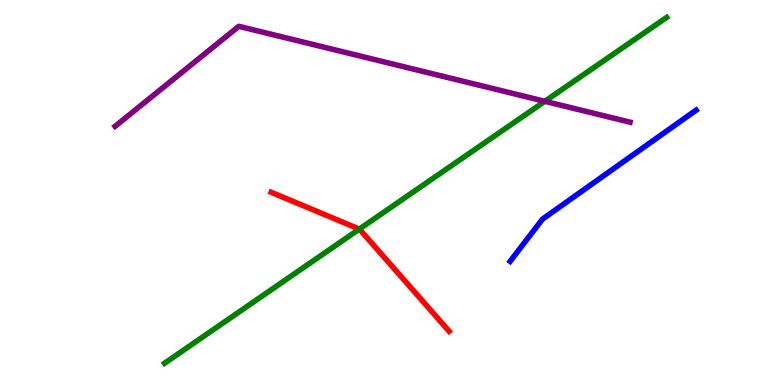[{'lines': ['blue', 'red'], 'intersections': []}, {'lines': ['green', 'red'], 'intersections': [{'x': 4.64, 'y': 4.05}]}, {'lines': ['purple', 'red'], 'intersections': []}, {'lines': ['blue', 'green'], 'intersections': []}, {'lines': ['blue', 'purple'], 'intersections': []}, {'lines': ['green', 'purple'], 'intersections': [{'x': 7.03, 'y': 7.37}]}]